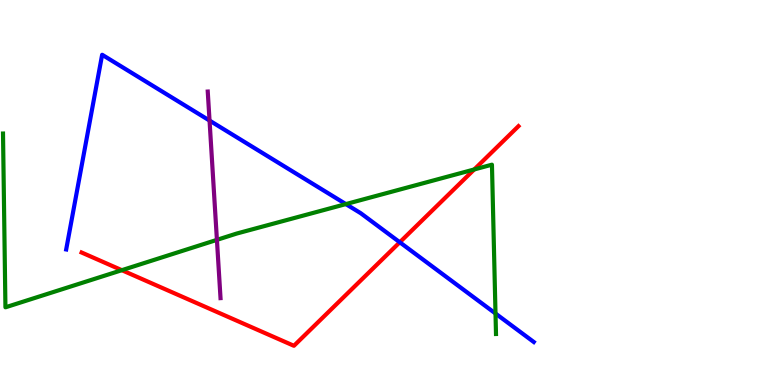[{'lines': ['blue', 'red'], 'intersections': [{'x': 5.16, 'y': 3.71}]}, {'lines': ['green', 'red'], 'intersections': [{'x': 1.57, 'y': 2.98}, {'x': 6.12, 'y': 5.6}]}, {'lines': ['purple', 'red'], 'intersections': []}, {'lines': ['blue', 'green'], 'intersections': [{'x': 4.46, 'y': 4.7}, {'x': 6.39, 'y': 1.86}]}, {'lines': ['blue', 'purple'], 'intersections': [{'x': 2.7, 'y': 6.87}]}, {'lines': ['green', 'purple'], 'intersections': [{'x': 2.8, 'y': 3.77}]}]